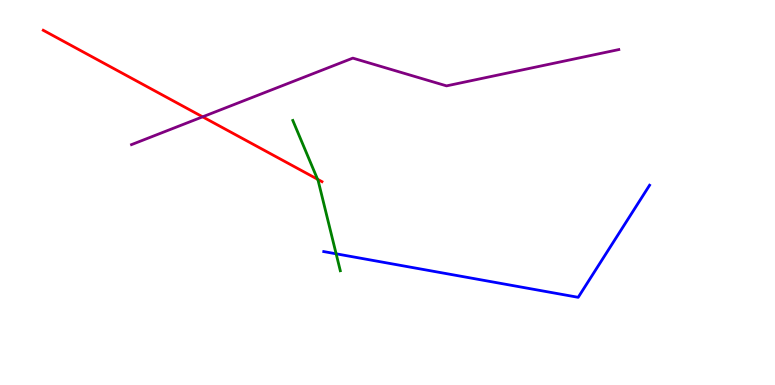[{'lines': ['blue', 'red'], 'intersections': []}, {'lines': ['green', 'red'], 'intersections': [{'x': 4.1, 'y': 5.34}]}, {'lines': ['purple', 'red'], 'intersections': [{'x': 2.61, 'y': 6.97}]}, {'lines': ['blue', 'green'], 'intersections': [{'x': 4.34, 'y': 3.41}]}, {'lines': ['blue', 'purple'], 'intersections': []}, {'lines': ['green', 'purple'], 'intersections': []}]